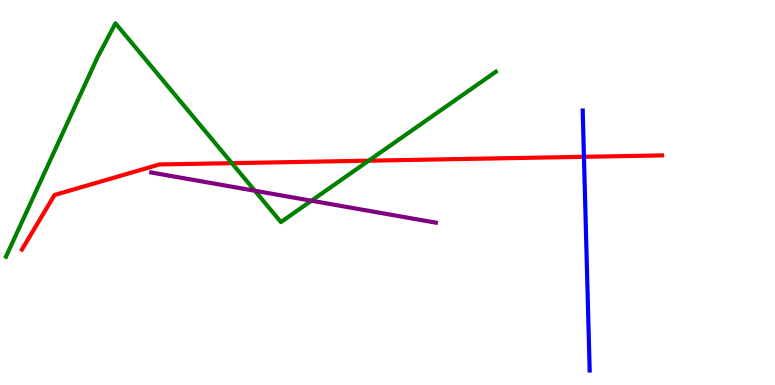[{'lines': ['blue', 'red'], 'intersections': [{'x': 7.53, 'y': 5.93}]}, {'lines': ['green', 'red'], 'intersections': [{'x': 2.99, 'y': 5.76}, {'x': 4.76, 'y': 5.83}]}, {'lines': ['purple', 'red'], 'intersections': []}, {'lines': ['blue', 'green'], 'intersections': []}, {'lines': ['blue', 'purple'], 'intersections': []}, {'lines': ['green', 'purple'], 'intersections': [{'x': 3.29, 'y': 5.05}, {'x': 4.02, 'y': 4.79}]}]